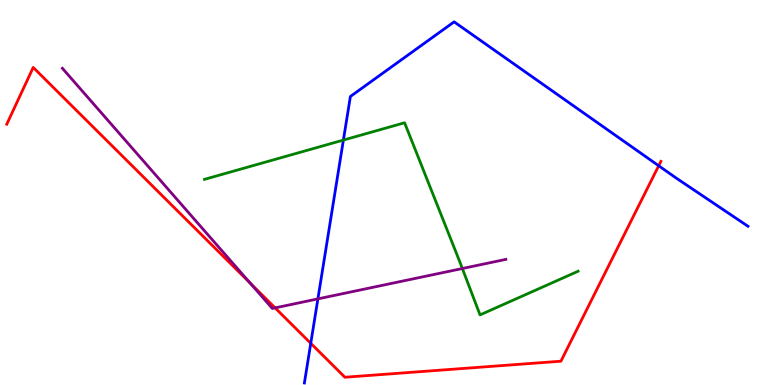[{'lines': ['blue', 'red'], 'intersections': [{'x': 4.01, 'y': 1.08}, {'x': 8.5, 'y': 5.69}]}, {'lines': ['green', 'red'], 'intersections': []}, {'lines': ['purple', 'red'], 'intersections': [{'x': 3.23, 'y': 2.65}, {'x': 3.55, 'y': 2.0}]}, {'lines': ['blue', 'green'], 'intersections': [{'x': 4.43, 'y': 6.36}]}, {'lines': ['blue', 'purple'], 'intersections': [{'x': 4.1, 'y': 2.24}]}, {'lines': ['green', 'purple'], 'intersections': [{'x': 5.97, 'y': 3.03}]}]